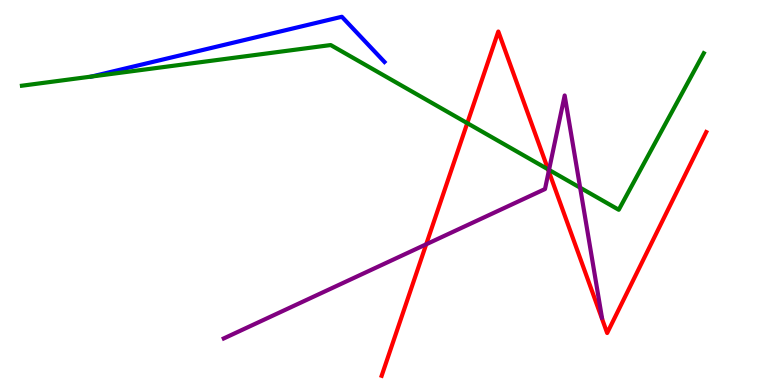[{'lines': ['blue', 'red'], 'intersections': []}, {'lines': ['green', 'red'], 'intersections': [{'x': 6.03, 'y': 6.8}, {'x': 7.07, 'y': 5.6}]}, {'lines': ['purple', 'red'], 'intersections': [{'x': 5.5, 'y': 3.65}, {'x': 7.08, 'y': 5.55}]}, {'lines': ['blue', 'green'], 'intersections': [{'x': 1.18, 'y': 8.01}]}, {'lines': ['blue', 'purple'], 'intersections': []}, {'lines': ['green', 'purple'], 'intersections': [{'x': 7.08, 'y': 5.59}, {'x': 7.49, 'y': 5.12}]}]